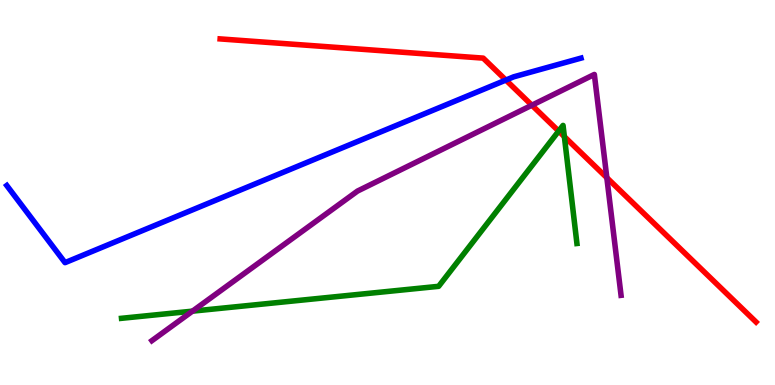[{'lines': ['blue', 'red'], 'intersections': [{'x': 6.53, 'y': 7.92}]}, {'lines': ['green', 'red'], 'intersections': [{'x': 7.21, 'y': 6.59}, {'x': 7.28, 'y': 6.45}]}, {'lines': ['purple', 'red'], 'intersections': [{'x': 6.86, 'y': 7.27}, {'x': 7.83, 'y': 5.38}]}, {'lines': ['blue', 'green'], 'intersections': []}, {'lines': ['blue', 'purple'], 'intersections': []}, {'lines': ['green', 'purple'], 'intersections': [{'x': 2.48, 'y': 1.92}]}]